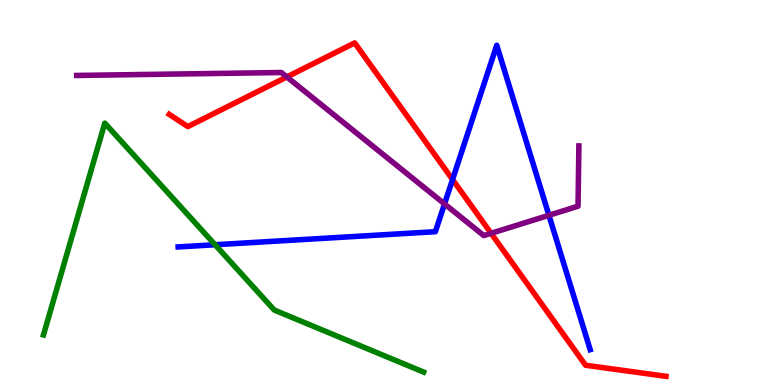[{'lines': ['blue', 'red'], 'intersections': [{'x': 5.84, 'y': 5.34}]}, {'lines': ['green', 'red'], 'intersections': []}, {'lines': ['purple', 'red'], 'intersections': [{'x': 3.7, 'y': 8.0}, {'x': 6.34, 'y': 3.94}]}, {'lines': ['blue', 'green'], 'intersections': [{'x': 2.78, 'y': 3.64}]}, {'lines': ['blue', 'purple'], 'intersections': [{'x': 5.74, 'y': 4.7}, {'x': 7.08, 'y': 4.41}]}, {'lines': ['green', 'purple'], 'intersections': []}]